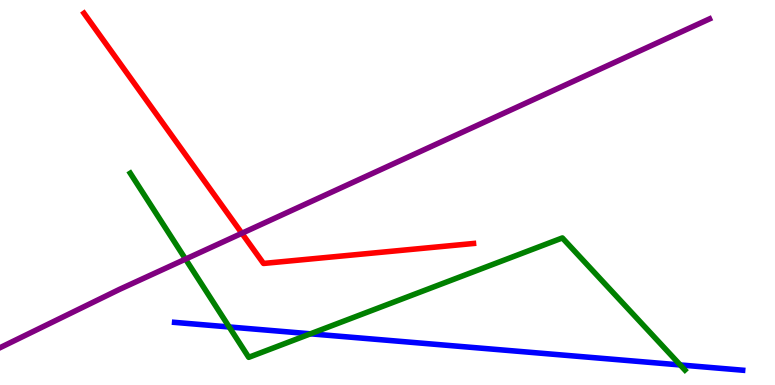[{'lines': ['blue', 'red'], 'intersections': []}, {'lines': ['green', 'red'], 'intersections': []}, {'lines': ['purple', 'red'], 'intersections': [{'x': 3.12, 'y': 3.94}]}, {'lines': ['blue', 'green'], 'intersections': [{'x': 2.96, 'y': 1.51}, {'x': 4.01, 'y': 1.33}, {'x': 8.78, 'y': 0.521}]}, {'lines': ['blue', 'purple'], 'intersections': []}, {'lines': ['green', 'purple'], 'intersections': [{'x': 2.39, 'y': 3.27}]}]